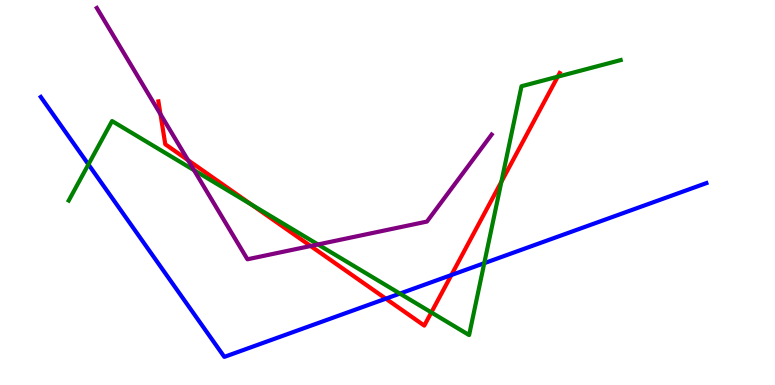[{'lines': ['blue', 'red'], 'intersections': [{'x': 4.98, 'y': 2.24}, {'x': 5.82, 'y': 2.86}]}, {'lines': ['green', 'red'], 'intersections': [{'x': 3.25, 'y': 4.68}, {'x': 5.57, 'y': 1.89}, {'x': 6.47, 'y': 5.28}, {'x': 7.2, 'y': 8.01}]}, {'lines': ['purple', 'red'], 'intersections': [{'x': 2.07, 'y': 7.03}, {'x': 2.43, 'y': 5.84}, {'x': 4.01, 'y': 3.61}]}, {'lines': ['blue', 'green'], 'intersections': [{'x': 1.14, 'y': 5.73}, {'x': 5.16, 'y': 2.37}, {'x': 6.25, 'y': 3.16}]}, {'lines': ['blue', 'purple'], 'intersections': []}, {'lines': ['green', 'purple'], 'intersections': [{'x': 2.5, 'y': 5.58}, {'x': 4.1, 'y': 3.65}]}]